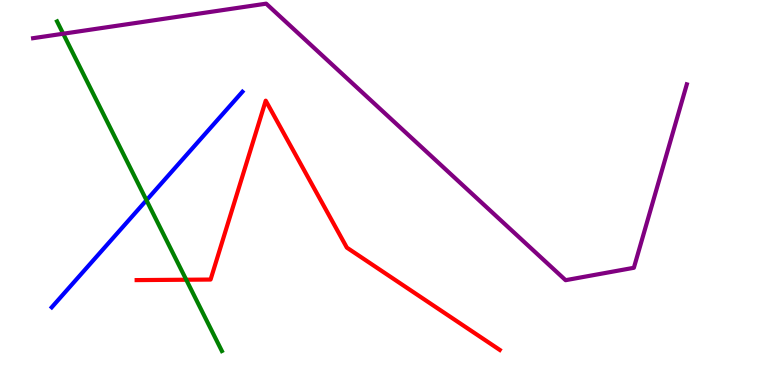[{'lines': ['blue', 'red'], 'intersections': []}, {'lines': ['green', 'red'], 'intersections': [{'x': 2.4, 'y': 2.73}]}, {'lines': ['purple', 'red'], 'intersections': []}, {'lines': ['blue', 'green'], 'intersections': [{'x': 1.89, 'y': 4.8}]}, {'lines': ['blue', 'purple'], 'intersections': []}, {'lines': ['green', 'purple'], 'intersections': [{'x': 0.816, 'y': 9.12}]}]